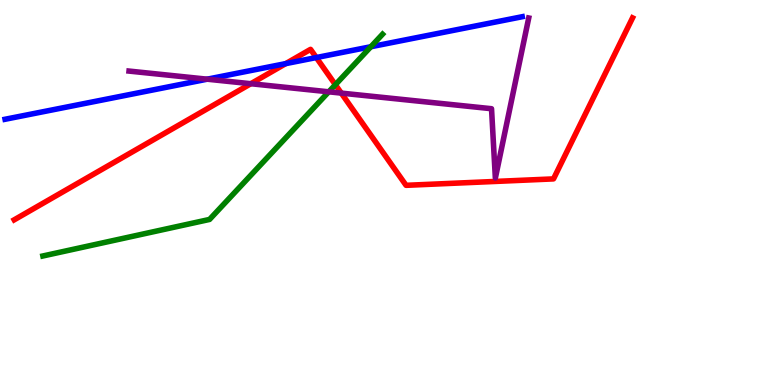[{'lines': ['blue', 'red'], 'intersections': [{'x': 3.69, 'y': 8.35}, {'x': 4.08, 'y': 8.51}]}, {'lines': ['green', 'red'], 'intersections': [{'x': 4.33, 'y': 7.8}]}, {'lines': ['purple', 'red'], 'intersections': [{'x': 3.24, 'y': 7.83}, {'x': 4.4, 'y': 7.58}]}, {'lines': ['blue', 'green'], 'intersections': [{'x': 4.79, 'y': 8.79}]}, {'lines': ['blue', 'purple'], 'intersections': [{'x': 2.67, 'y': 7.94}]}, {'lines': ['green', 'purple'], 'intersections': [{'x': 4.24, 'y': 7.62}]}]